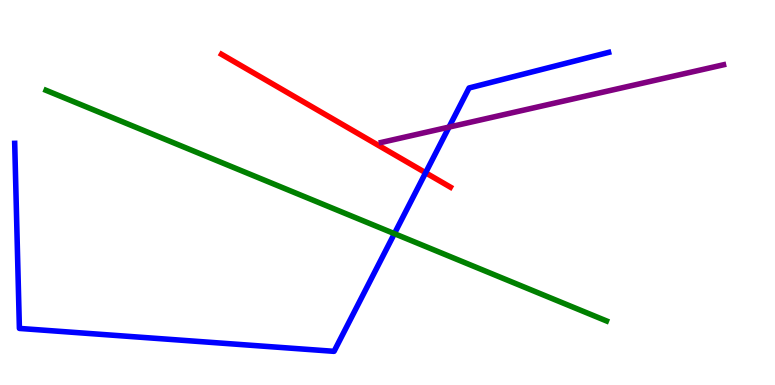[{'lines': ['blue', 'red'], 'intersections': [{'x': 5.49, 'y': 5.51}]}, {'lines': ['green', 'red'], 'intersections': []}, {'lines': ['purple', 'red'], 'intersections': []}, {'lines': ['blue', 'green'], 'intersections': [{'x': 5.09, 'y': 3.93}]}, {'lines': ['blue', 'purple'], 'intersections': [{'x': 5.79, 'y': 6.7}]}, {'lines': ['green', 'purple'], 'intersections': []}]